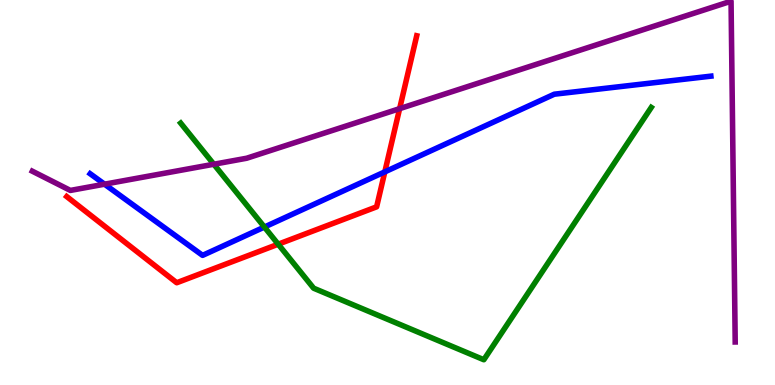[{'lines': ['blue', 'red'], 'intersections': [{'x': 4.97, 'y': 5.54}]}, {'lines': ['green', 'red'], 'intersections': [{'x': 3.59, 'y': 3.66}]}, {'lines': ['purple', 'red'], 'intersections': [{'x': 5.16, 'y': 7.18}]}, {'lines': ['blue', 'green'], 'intersections': [{'x': 3.41, 'y': 4.1}]}, {'lines': ['blue', 'purple'], 'intersections': [{'x': 1.35, 'y': 5.22}]}, {'lines': ['green', 'purple'], 'intersections': [{'x': 2.76, 'y': 5.73}]}]